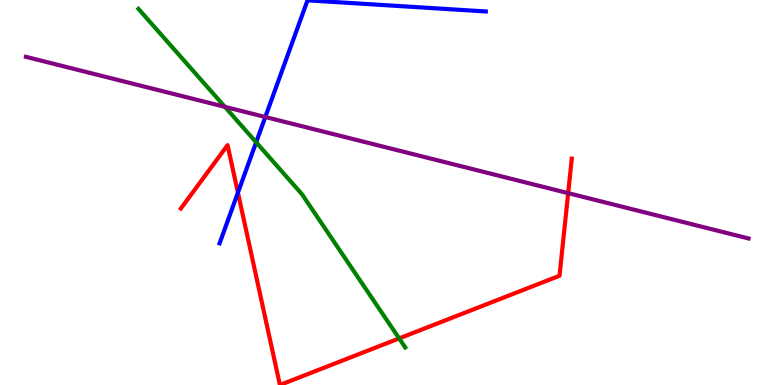[{'lines': ['blue', 'red'], 'intersections': [{'x': 3.07, 'y': 5.0}]}, {'lines': ['green', 'red'], 'intersections': [{'x': 5.15, 'y': 1.21}]}, {'lines': ['purple', 'red'], 'intersections': [{'x': 7.33, 'y': 4.98}]}, {'lines': ['blue', 'green'], 'intersections': [{'x': 3.31, 'y': 6.3}]}, {'lines': ['blue', 'purple'], 'intersections': [{'x': 3.42, 'y': 6.96}]}, {'lines': ['green', 'purple'], 'intersections': [{'x': 2.9, 'y': 7.22}]}]